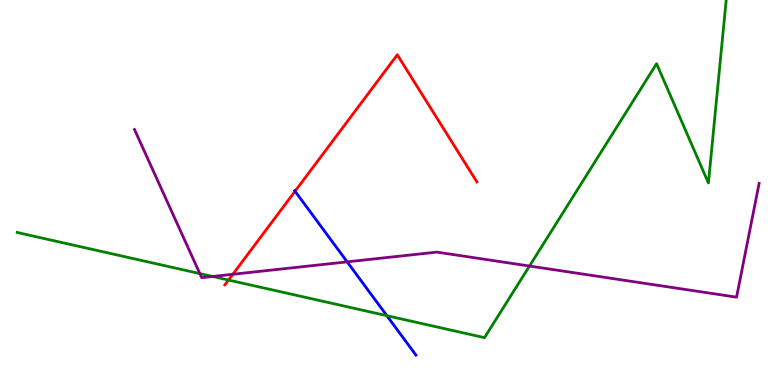[{'lines': ['blue', 'red'], 'intersections': [{'x': 3.81, 'y': 5.03}]}, {'lines': ['green', 'red'], 'intersections': [{'x': 2.95, 'y': 2.73}]}, {'lines': ['purple', 'red'], 'intersections': [{'x': 3.0, 'y': 2.88}]}, {'lines': ['blue', 'green'], 'intersections': [{'x': 4.99, 'y': 1.8}]}, {'lines': ['blue', 'purple'], 'intersections': [{'x': 4.48, 'y': 3.2}]}, {'lines': ['green', 'purple'], 'intersections': [{'x': 2.58, 'y': 2.89}, {'x': 2.74, 'y': 2.82}, {'x': 6.83, 'y': 3.09}]}]